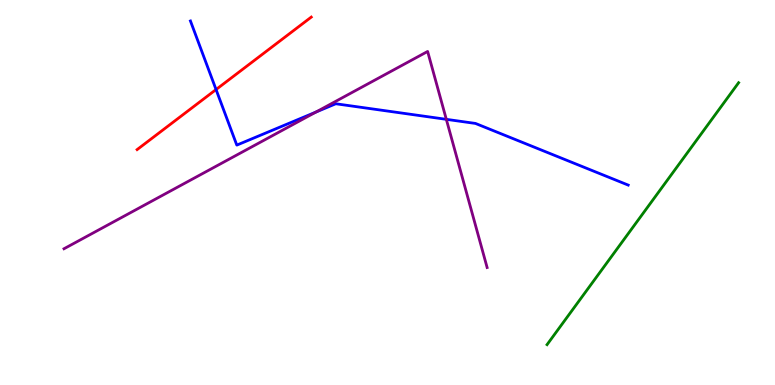[{'lines': ['blue', 'red'], 'intersections': [{'x': 2.79, 'y': 7.67}]}, {'lines': ['green', 'red'], 'intersections': []}, {'lines': ['purple', 'red'], 'intersections': []}, {'lines': ['blue', 'green'], 'intersections': []}, {'lines': ['blue', 'purple'], 'intersections': [{'x': 4.08, 'y': 7.09}, {'x': 5.76, 'y': 6.9}]}, {'lines': ['green', 'purple'], 'intersections': []}]